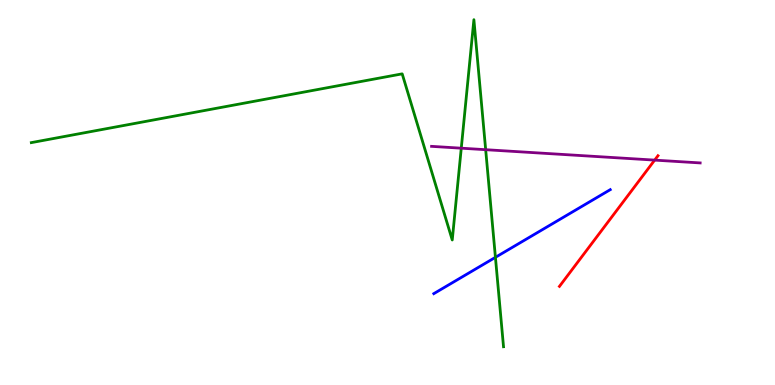[{'lines': ['blue', 'red'], 'intersections': []}, {'lines': ['green', 'red'], 'intersections': []}, {'lines': ['purple', 'red'], 'intersections': [{'x': 8.45, 'y': 5.84}]}, {'lines': ['blue', 'green'], 'intersections': [{'x': 6.39, 'y': 3.32}]}, {'lines': ['blue', 'purple'], 'intersections': []}, {'lines': ['green', 'purple'], 'intersections': [{'x': 5.95, 'y': 6.15}, {'x': 6.27, 'y': 6.11}]}]